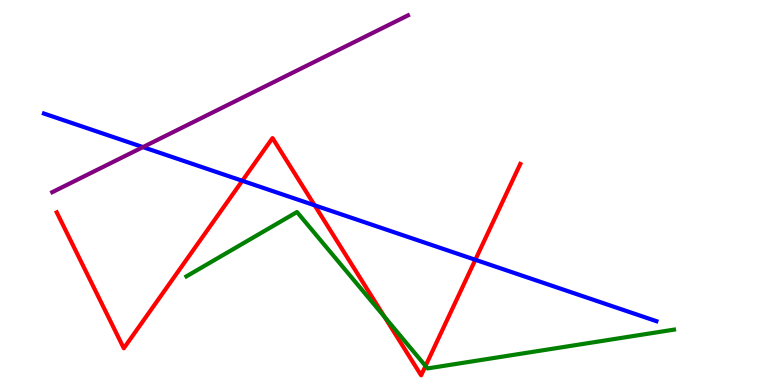[{'lines': ['blue', 'red'], 'intersections': [{'x': 3.13, 'y': 5.3}, {'x': 4.06, 'y': 4.67}, {'x': 6.13, 'y': 3.25}]}, {'lines': ['green', 'red'], 'intersections': [{'x': 4.96, 'y': 1.77}, {'x': 5.49, 'y': 0.495}]}, {'lines': ['purple', 'red'], 'intersections': []}, {'lines': ['blue', 'green'], 'intersections': []}, {'lines': ['blue', 'purple'], 'intersections': [{'x': 1.84, 'y': 6.18}]}, {'lines': ['green', 'purple'], 'intersections': []}]